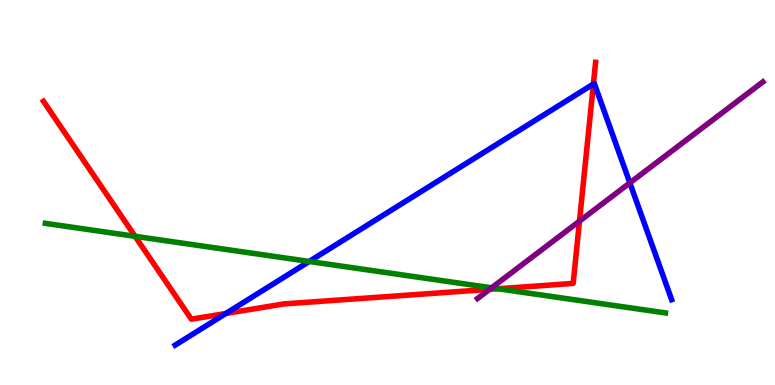[{'lines': ['blue', 'red'], 'intersections': [{'x': 2.91, 'y': 1.86}, {'x': 7.66, 'y': 7.82}]}, {'lines': ['green', 'red'], 'intersections': [{'x': 1.74, 'y': 3.86}, {'x': 6.43, 'y': 2.5}]}, {'lines': ['purple', 'red'], 'intersections': [{'x': 6.32, 'y': 2.48}, {'x': 7.48, 'y': 4.26}]}, {'lines': ['blue', 'green'], 'intersections': [{'x': 3.99, 'y': 3.21}]}, {'lines': ['blue', 'purple'], 'intersections': [{'x': 8.13, 'y': 5.25}]}, {'lines': ['green', 'purple'], 'intersections': [{'x': 6.34, 'y': 2.52}]}]